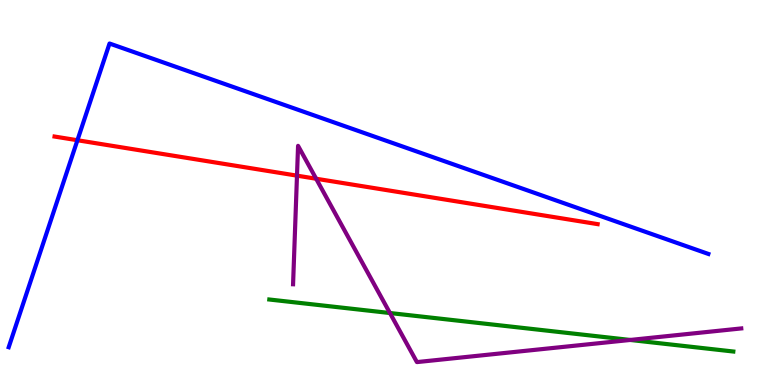[{'lines': ['blue', 'red'], 'intersections': [{'x': 0.999, 'y': 6.36}]}, {'lines': ['green', 'red'], 'intersections': []}, {'lines': ['purple', 'red'], 'intersections': [{'x': 3.83, 'y': 5.44}, {'x': 4.08, 'y': 5.36}]}, {'lines': ['blue', 'green'], 'intersections': []}, {'lines': ['blue', 'purple'], 'intersections': []}, {'lines': ['green', 'purple'], 'intersections': [{'x': 5.03, 'y': 1.87}, {'x': 8.13, 'y': 1.17}]}]